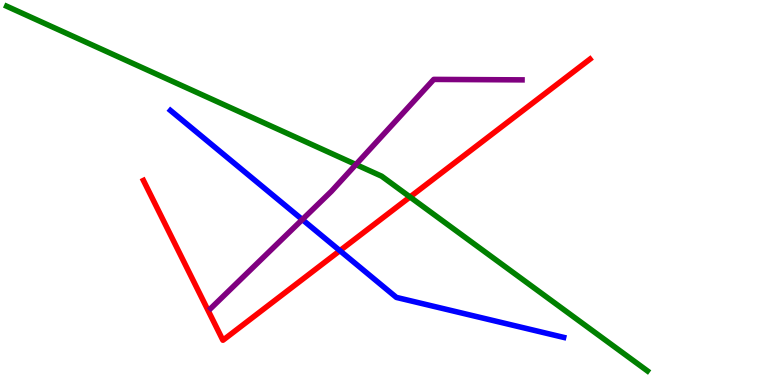[{'lines': ['blue', 'red'], 'intersections': [{'x': 4.39, 'y': 3.49}]}, {'lines': ['green', 'red'], 'intersections': [{'x': 5.29, 'y': 4.88}]}, {'lines': ['purple', 'red'], 'intersections': []}, {'lines': ['blue', 'green'], 'intersections': []}, {'lines': ['blue', 'purple'], 'intersections': [{'x': 3.9, 'y': 4.3}]}, {'lines': ['green', 'purple'], 'intersections': [{'x': 4.59, 'y': 5.73}]}]